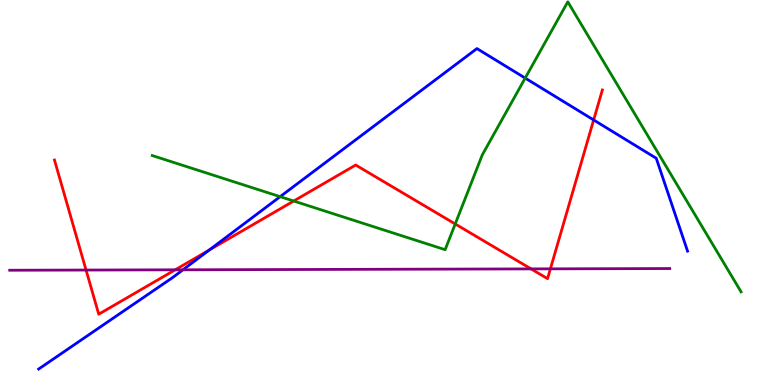[{'lines': ['blue', 'red'], 'intersections': [{'x': 2.7, 'y': 3.5}, {'x': 7.66, 'y': 6.88}]}, {'lines': ['green', 'red'], 'intersections': [{'x': 3.79, 'y': 4.78}, {'x': 5.87, 'y': 4.18}]}, {'lines': ['purple', 'red'], 'intersections': [{'x': 1.11, 'y': 2.99}, {'x': 2.26, 'y': 2.99}, {'x': 6.85, 'y': 3.02}, {'x': 7.1, 'y': 3.02}]}, {'lines': ['blue', 'green'], 'intersections': [{'x': 3.61, 'y': 4.89}, {'x': 6.78, 'y': 7.97}]}, {'lines': ['blue', 'purple'], 'intersections': [{'x': 2.36, 'y': 2.99}]}, {'lines': ['green', 'purple'], 'intersections': []}]